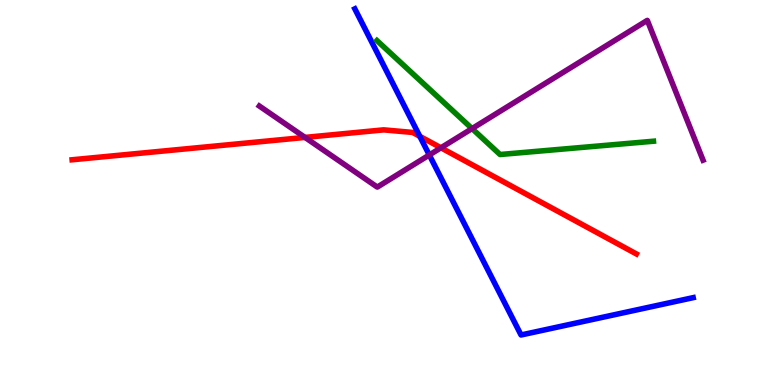[{'lines': ['blue', 'red'], 'intersections': [{'x': 5.42, 'y': 6.46}]}, {'lines': ['green', 'red'], 'intersections': []}, {'lines': ['purple', 'red'], 'intersections': [{'x': 3.94, 'y': 6.43}, {'x': 5.69, 'y': 6.16}]}, {'lines': ['blue', 'green'], 'intersections': []}, {'lines': ['blue', 'purple'], 'intersections': [{'x': 5.54, 'y': 5.97}]}, {'lines': ['green', 'purple'], 'intersections': [{'x': 6.09, 'y': 6.66}]}]